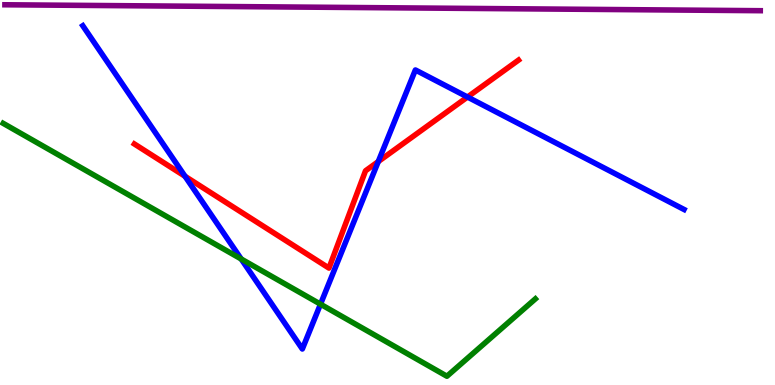[{'lines': ['blue', 'red'], 'intersections': [{'x': 2.39, 'y': 5.42}, {'x': 4.88, 'y': 5.8}, {'x': 6.03, 'y': 7.48}]}, {'lines': ['green', 'red'], 'intersections': []}, {'lines': ['purple', 'red'], 'intersections': []}, {'lines': ['blue', 'green'], 'intersections': [{'x': 3.11, 'y': 3.27}, {'x': 4.14, 'y': 2.1}]}, {'lines': ['blue', 'purple'], 'intersections': []}, {'lines': ['green', 'purple'], 'intersections': []}]